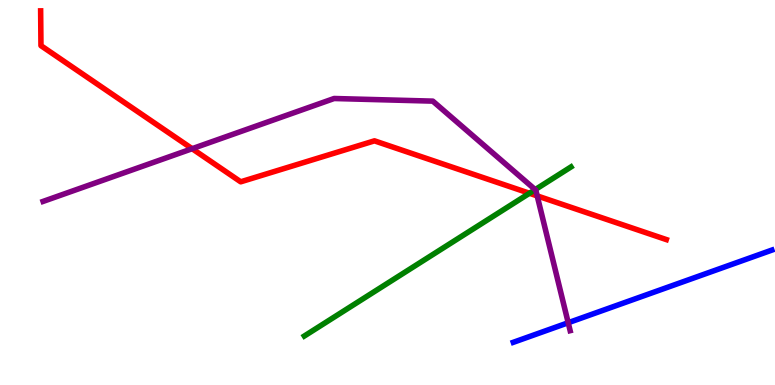[{'lines': ['blue', 'red'], 'intersections': []}, {'lines': ['green', 'red'], 'intersections': [{'x': 6.83, 'y': 4.98}]}, {'lines': ['purple', 'red'], 'intersections': [{'x': 2.48, 'y': 6.14}, {'x': 6.93, 'y': 4.91}]}, {'lines': ['blue', 'green'], 'intersections': []}, {'lines': ['blue', 'purple'], 'intersections': [{'x': 7.33, 'y': 1.62}]}, {'lines': ['green', 'purple'], 'intersections': [{'x': 6.91, 'y': 5.07}]}]